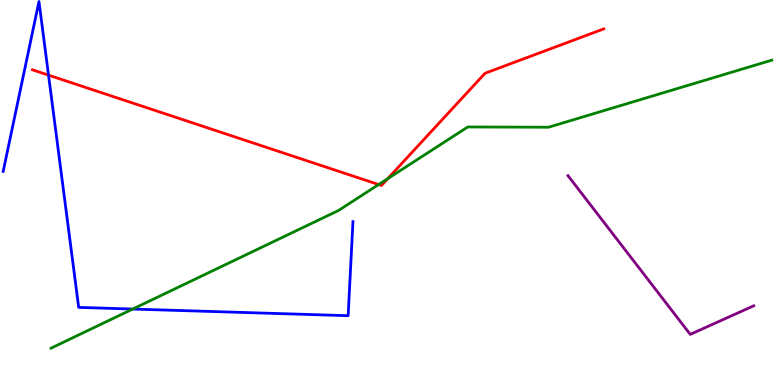[{'lines': ['blue', 'red'], 'intersections': [{'x': 0.626, 'y': 8.05}]}, {'lines': ['green', 'red'], 'intersections': [{'x': 4.89, 'y': 5.21}, {'x': 5.0, 'y': 5.36}]}, {'lines': ['purple', 'red'], 'intersections': []}, {'lines': ['blue', 'green'], 'intersections': [{'x': 1.71, 'y': 1.97}]}, {'lines': ['blue', 'purple'], 'intersections': []}, {'lines': ['green', 'purple'], 'intersections': []}]